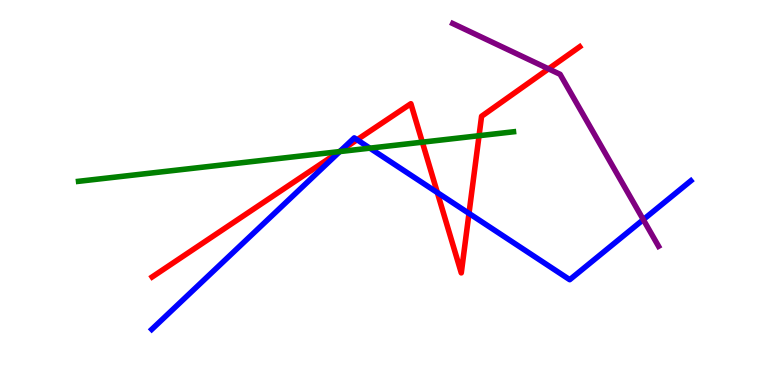[{'lines': ['blue', 'red'], 'intersections': [{'x': 4.4, 'y': 6.08}, {'x': 4.61, 'y': 6.37}, {'x': 5.64, 'y': 5.0}, {'x': 6.05, 'y': 4.46}]}, {'lines': ['green', 'red'], 'intersections': [{'x': 4.38, 'y': 6.06}, {'x': 5.45, 'y': 6.31}, {'x': 6.18, 'y': 6.48}]}, {'lines': ['purple', 'red'], 'intersections': [{'x': 7.08, 'y': 8.21}]}, {'lines': ['blue', 'green'], 'intersections': [{'x': 4.38, 'y': 6.06}, {'x': 4.77, 'y': 6.15}]}, {'lines': ['blue', 'purple'], 'intersections': [{'x': 8.3, 'y': 4.3}]}, {'lines': ['green', 'purple'], 'intersections': []}]